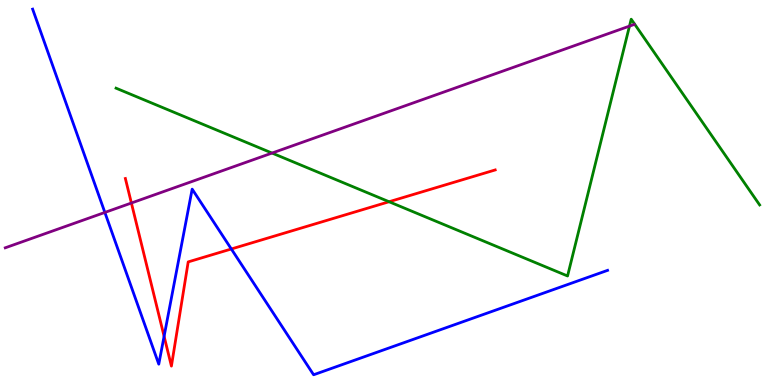[{'lines': ['blue', 'red'], 'intersections': [{'x': 2.12, 'y': 1.26}, {'x': 2.98, 'y': 3.53}]}, {'lines': ['green', 'red'], 'intersections': [{'x': 5.02, 'y': 4.76}]}, {'lines': ['purple', 'red'], 'intersections': [{'x': 1.7, 'y': 4.73}]}, {'lines': ['blue', 'green'], 'intersections': []}, {'lines': ['blue', 'purple'], 'intersections': [{'x': 1.35, 'y': 4.48}]}, {'lines': ['green', 'purple'], 'intersections': [{'x': 3.51, 'y': 6.02}, {'x': 8.12, 'y': 9.32}]}]